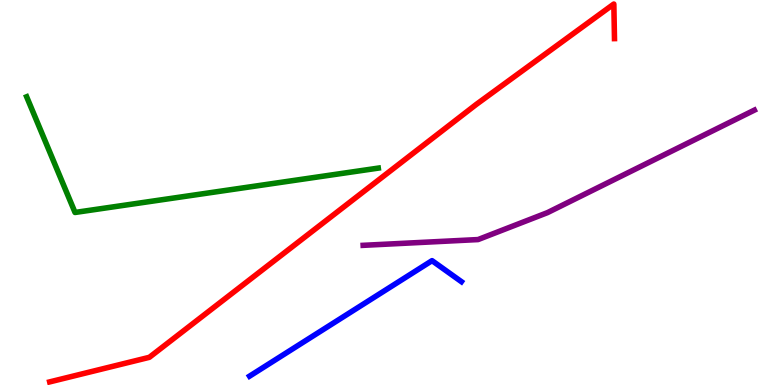[{'lines': ['blue', 'red'], 'intersections': []}, {'lines': ['green', 'red'], 'intersections': []}, {'lines': ['purple', 'red'], 'intersections': []}, {'lines': ['blue', 'green'], 'intersections': []}, {'lines': ['blue', 'purple'], 'intersections': []}, {'lines': ['green', 'purple'], 'intersections': []}]